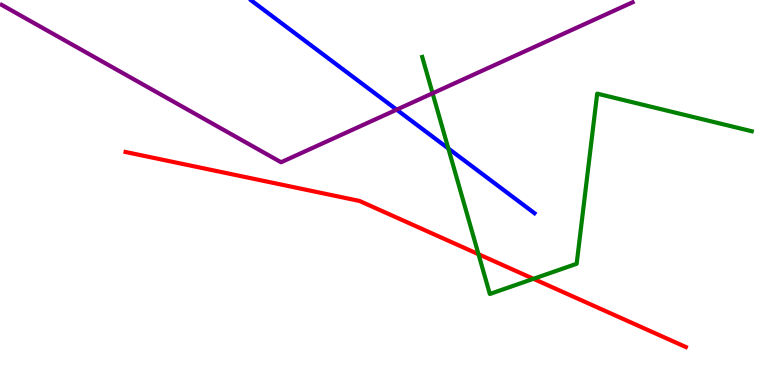[{'lines': ['blue', 'red'], 'intersections': []}, {'lines': ['green', 'red'], 'intersections': [{'x': 6.17, 'y': 3.4}, {'x': 6.88, 'y': 2.76}]}, {'lines': ['purple', 'red'], 'intersections': []}, {'lines': ['blue', 'green'], 'intersections': [{'x': 5.78, 'y': 6.14}]}, {'lines': ['blue', 'purple'], 'intersections': [{'x': 5.12, 'y': 7.15}]}, {'lines': ['green', 'purple'], 'intersections': [{'x': 5.58, 'y': 7.58}]}]